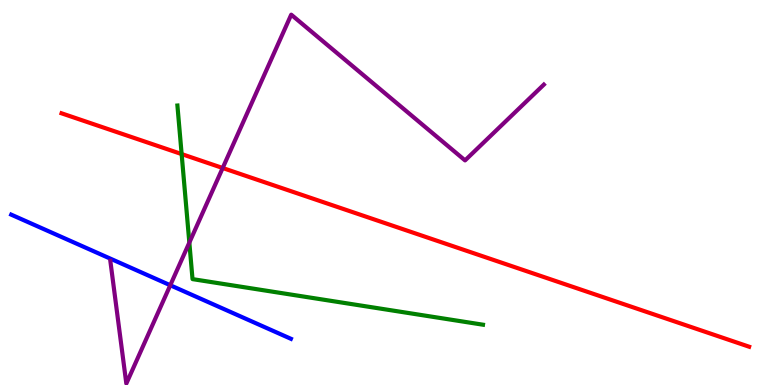[{'lines': ['blue', 'red'], 'intersections': []}, {'lines': ['green', 'red'], 'intersections': [{'x': 2.34, 'y': 6.0}]}, {'lines': ['purple', 'red'], 'intersections': [{'x': 2.87, 'y': 5.64}]}, {'lines': ['blue', 'green'], 'intersections': []}, {'lines': ['blue', 'purple'], 'intersections': [{'x': 2.2, 'y': 2.59}]}, {'lines': ['green', 'purple'], 'intersections': [{'x': 2.44, 'y': 3.7}]}]